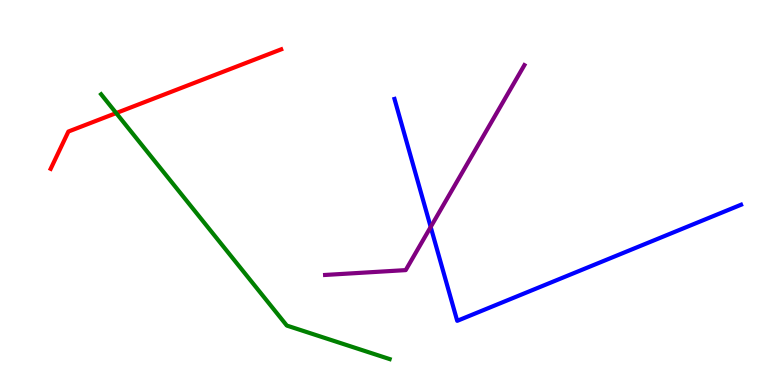[{'lines': ['blue', 'red'], 'intersections': []}, {'lines': ['green', 'red'], 'intersections': [{'x': 1.5, 'y': 7.06}]}, {'lines': ['purple', 'red'], 'intersections': []}, {'lines': ['blue', 'green'], 'intersections': []}, {'lines': ['blue', 'purple'], 'intersections': [{'x': 5.56, 'y': 4.1}]}, {'lines': ['green', 'purple'], 'intersections': []}]